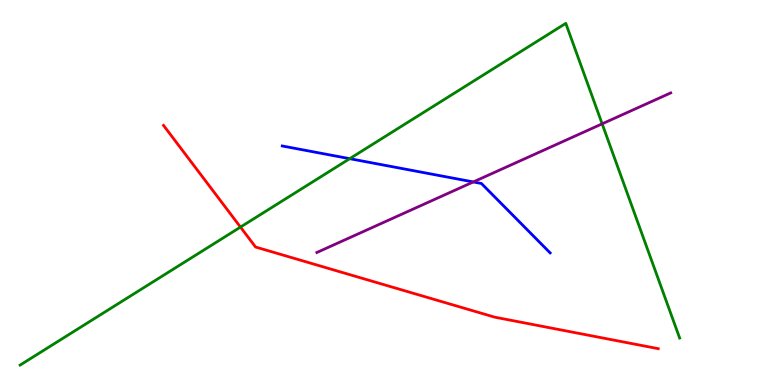[{'lines': ['blue', 'red'], 'intersections': []}, {'lines': ['green', 'red'], 'intersections': [{'x': 3.1, 'y': 4.1}]}, {'lines': ['purple', 'red'], 'intersections': []}, {'lines': ['blue', 'green'], 'intersections': [{'x': 4.51, 'y': 5.88}]}, {'lines': ['blue', 'purple'], 'intersections': [{'x': 6.11, 'y': 5.27}]}, {'lines': ['green', 'purple'], 'intersections': [{'x': 7.77, 'y': 6.78}]}]